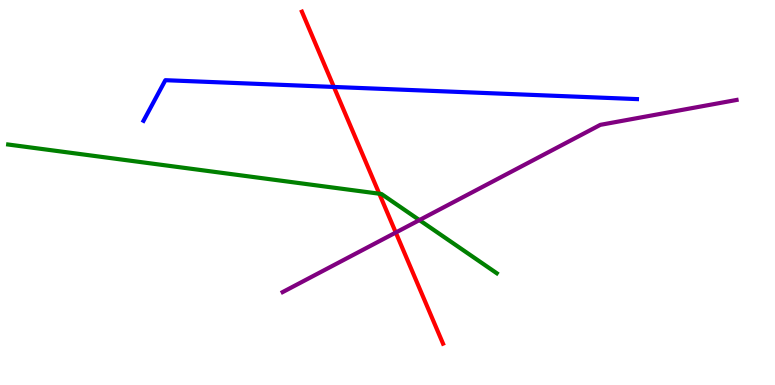[{'lines': ['blue', 'red'], 'intersections': [{'x': 4.31, 'y': 7.74}]}, {'lines': ['green', 'red'], 'intersections': [{'x': 4.89, 'y': 4.97}]}, {'lines': ['purple', 'red'], 'intersections': [{'x': 5.11, 'y': 3.96}]}, {'lines': ['blue', 'green'], 'intersections': []}, {'lines': ['blue', 'purple'], 'intersections': []}, {'lines': ['green', 'purple'], 'intersections': [{'x': 5.41, 'y': 4.28}]}]